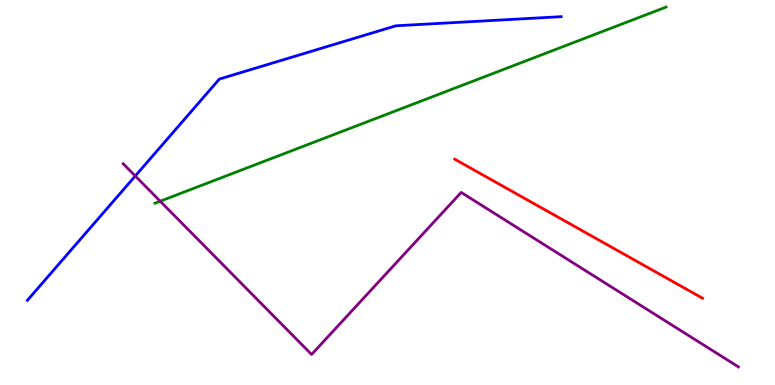[{'lines': ['blue', 'red'], 'intersections': []}, {'lines': ['green', 'red'], 'intersections': []}, {'lines': ['purple', 'red'], 'intersections': []}, {'lines': ['blue', 'green'], 'intersections': []}, {'lines': ['blue', 'purple'], 'intersections': [{'x': 1.75, 'y': 5.43}]}, {'lines': ['green', 'purple'], 'intersections': [{'x': 2.07, 'y': 4.77}]}]